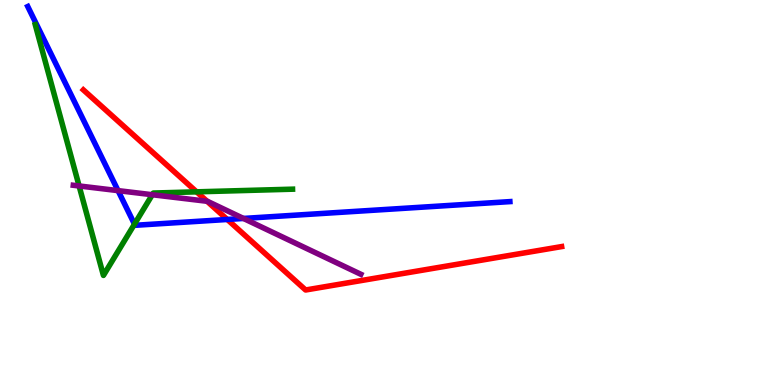[{'lines': ['blue', 'red'], 'intersections': [{'x': 2.93, 'y': 4.3}]}, {'lines': ['green', 'red'], 'intersections': [{'x': 2.54, 'y': 5.02}]}, {'lines': ['purple', 'red'], 'intersections': [{'x': 2.67, 'y': 4.77}]}, {'lines': ['blue', 'green'], 'intersections': [{'x': 1.74, 'y': 4.18}]}, {'lines': ['blue', 'purple'], 'intersections': [{'x': 1.52, 'y': 5.05}, {'x': 3.14, 'y': 4.33}]}, {'lines': ['green', 'purple'], 'intersections': [{'x': 1.02, 'y': 5.17}, {'x': 1.97, 'y': 4.94}]}]